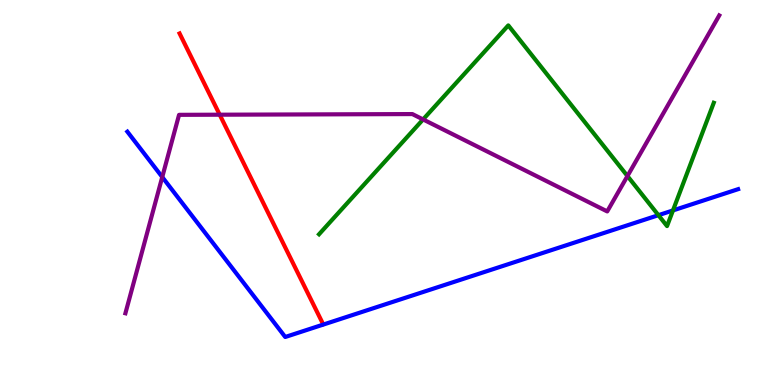[{'lines': ['blue', 'red'], 'intersections': []}, {'lines': ['green', 'red'], 'intersections': []}, {'lines': ['purple', 'red'], 'intersections': [{'x': 2.83, 'y': 7.02}]}, {'lines': ['blue', 'green'], 'intersections': [{'x': 8.5, 'y': 4.41}, {'x': 8.68, 'y': 4.53}]}, {'lines': ['blue', 'purple'], 'intersections': [{'x': 2.09, 'y': 5.4}]}, {'lines': ['green', 'purple'], 'intersections': [{'x': 5.46, 'y': 6.9}, {'x': 8.1, 'y': 5.43}]}]